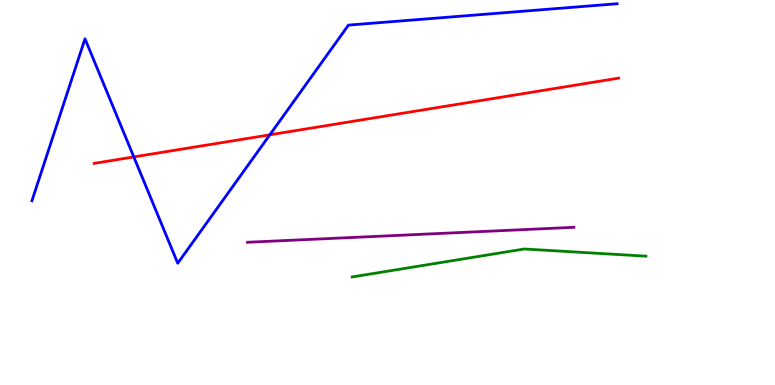[{'lines': ['blue', 'red'], 'intersections': [{'x': 1.73, 'y': 5.92}, {'x': 3.48, 'y': 6.5}]}, {'lines': ['green', 'red'], 'intersections': []}, {'lines': ['purple', 'red'], 'intersections': []}, {'lines': ['blue', 'green'], 'intersections': []}, {'lines': ['blue', 'purple'], 'intersections': []}, {'lines': ['green', 'purple'], 'intersections': []}]